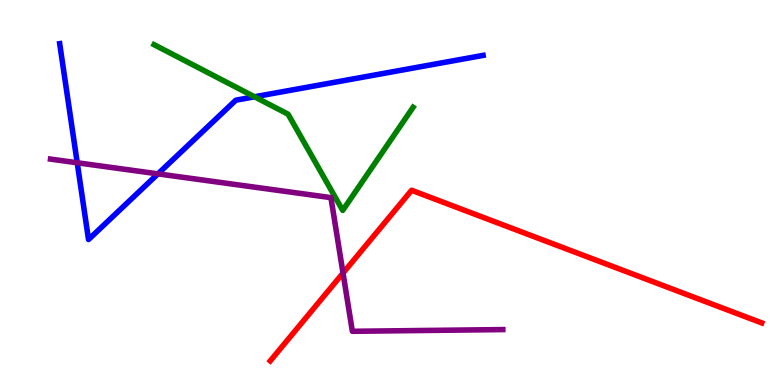[{'lines': ['blue', 'red'], 'intersections': []}, {'lines': ['green', 'red'], 'intersections': []}, {'lines': ['purple', 'red'], 'intersections': [{'x': 4.43, 'y': 2.91}]}, {'lines': ['blue', 'green'], 'intersections': [{'x': 3.28, 'y': 7.49}]}, {'lines': ['blue', 'purple'], 'intersections': [{'x': 0.996, 'y': 5.77}, {'x': 2.04, 'y': 5.48}]}, {'lines': ['green', 'purple'], 'intersections': []}]